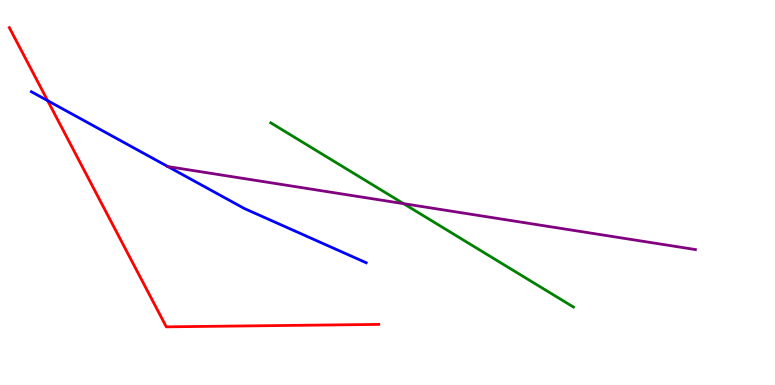[{'lines': ['blue', 'red'], 'intersections': [{'x': 0.615, 'y': 7.39}]}, {'lines': ['green', 'red'], 'intersections': []}, {'lines': ['purple', 'red'], 'intersections': []}, {'lines': ['blue', 'green'], 'intersections': []}, {'lines': ['blue', 'purple'], 'intersections': [{'x': 2.17, 'y': 5.67}]}, {'lines': ['green', 'purple'], 'intersections': [{'x': 5.21, 'y': 4.71}]}]